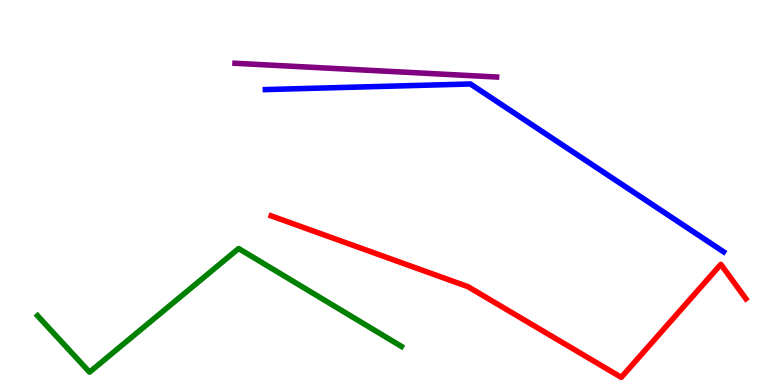[{'lines': ['blue', 'red'], 'intersections': []}, {'lines': ['green', 'red'], 'intersections': []}, {'lines': ['purple', 'red'], 'intersections': []}, {'lines': ['blue', 'green'], 'intersections': []}, {'lines': ['blue', 'purple'], 'intersections': []}, {'lines': ['green', 'purple'], 'intersections': []}]